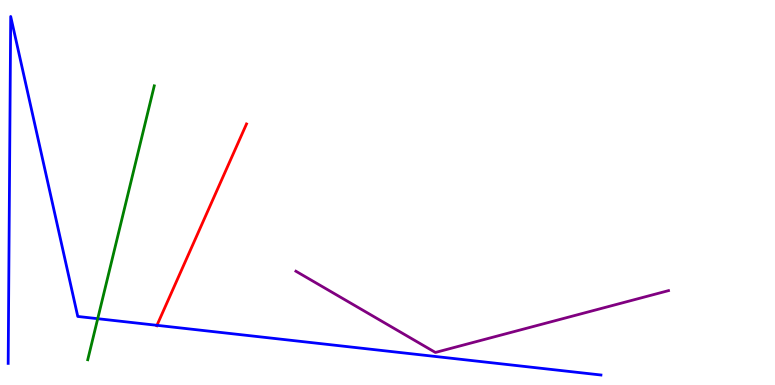[{'lines': ['blue', 'red'], 'intersections': [{'x': 2.03, 'y': 1.55}]}, {'lines': ['green', 'red'], 'intersections': []}, {'lines': ['purple', 'red'], 'intersections': []}, {'lines': ['blue', 'green'], 'intersections': [{'x': 1.26, 'y': 1.72}]}, {'lines': ['blue', 'purple'], 'intersections': []}, {'lines': ['green', 'purple'], 'intersections': []}]